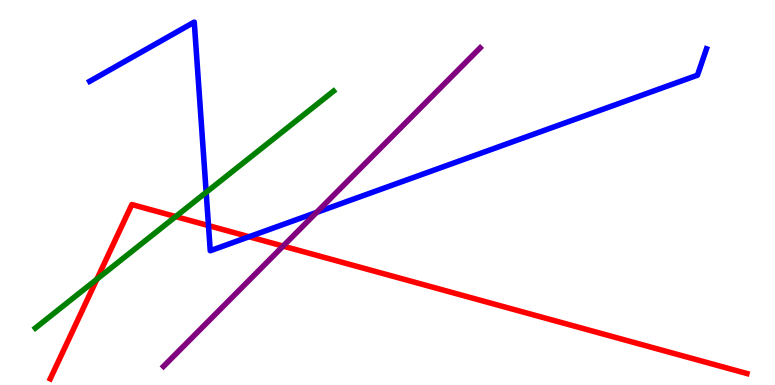[{'lines': ['blue', 'red'], 'intersections': [{'x': 2.69, 'y': 4.14}, {'x': 3.21, 'y': 3.85}]}, {'lines': ['green', 'red'], 'intersections': [{'x': 1.25, 'y': 2.75}, {'x': 2.27, 'y': 4.37}]}, {'lines': ['purple', 'red'], 'intersections': [{'x': 3.65, 'y': 3.61}]}, {'lines': ['blue', 'green'], 'intersections': [{'x': 2.66, 'y': 5.0}]}, {'lines': ['blue', 'purple'], 'intersections': [{'x': 4.08, 'y': 4.48}]}, {'lines': ['green', 'purple'], 'intersections': []}]